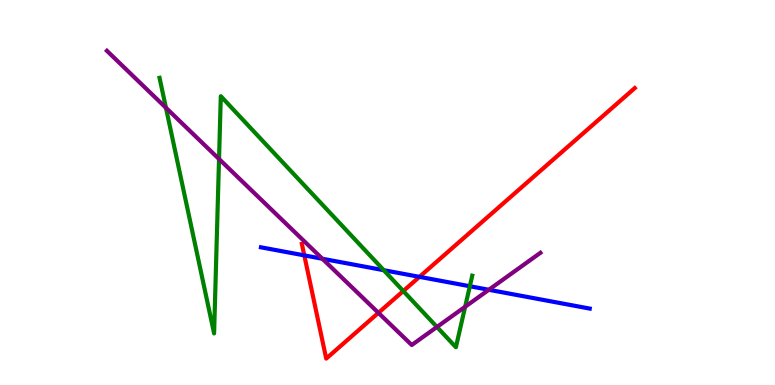[{'lines': ['blue', 'red'], 'intersections': [{'x': 3.93, 'y': 3.37}, {'x': 5.41, 'y': 2.81}]}, {'lines': ['green', 'red'], 'intersections': [{'x': 5.2, 'y': 2.44}]}, {'lines': ['purple', 'red'], 'intersections': [{'x': 4.88, 'y': 1.87}]}, {'lines': ['blue', 'green'], 'intersections': [{'x': 4.95, 'y': 2.98}, {'x': 6.06, 'y': 2.57}]}, {'lines': ['blue', 'purple'], 'intersections': [{'x': 4.16, 'y': 3.28}, {'x': 6.31, 'y': 2.47}]}, {'lines': ['green', 'purple'], 'intersections': [{'x': 2.14, 'y': 7.2}, {'x': 2.83, 'y': 5.87}, {'x': 5.64, 'y': 1.51}, {'x': 6.0, 'y': 2.03}]}]